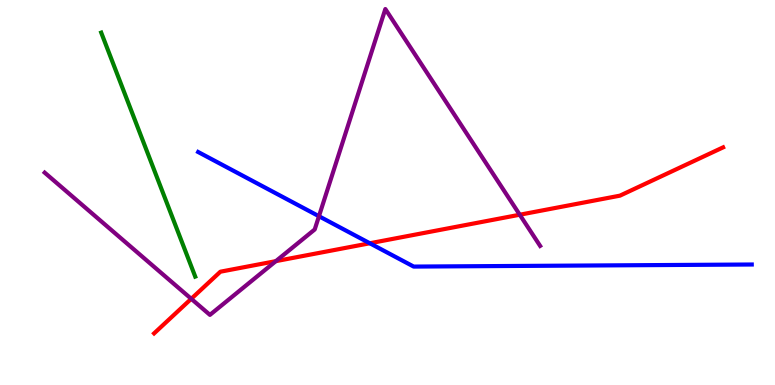[{'lines': ['blue', 'red'], 'intersections': [{'x': 4.77, 'y': 3.68}]}, {'lines': ['green', 'red'], 'intersections': []}, {'lines': ['purple', 'red'], 'intersections': [{'x': 2.47, 'y': 2.24}, {'x': 3.56, 'y': 3.22}, {'x': 6.71, 'y': 4.42}]}, {'lines': ['blue', 'green'], 'intersections': []}, {'lines': ['blue', 'purple'], 'intersections': [{'x': 4.12, 'y': 4.38}]}, {'lines': ['green', 'purple'], 'intersections': []}]